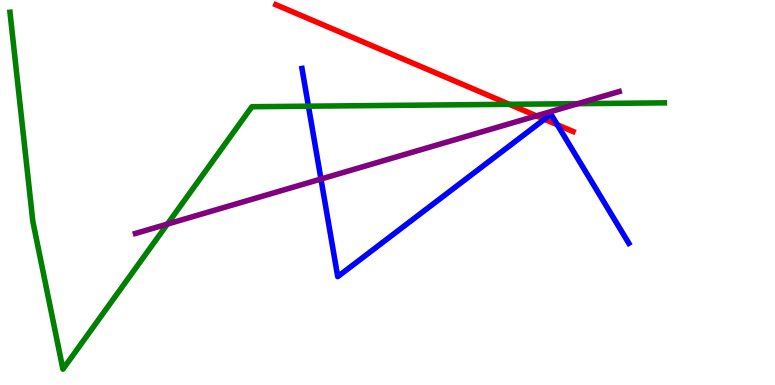[{'lines': ['blue', 'red'], 'intersections': [{'x': 7.02, 'y': 6.9}, {'x': 7.19, 'y': 6.76}]}, {'lines': ['green', 'red'], 'intersections': [{'x': 6.57, 'y': 7.29}]}, {'lines': ['purple', 'red'], 'intersections': [{'x': 6.92, 'y': 6.99}]}, {'lines': ['blue', 'green'], 'intersections': [{'x': 3.98, 'y': 7.24}]}, {'lines': ['blue', 'purple'], 'intersections': [{'x': 4.14, 'y': 5.35}]}, {'lines': ['green', 'purple'], 'intersections': [{'x': 2.16, 'y': 4.18}, {'x': 7.46, 'y': 7.31}]}]